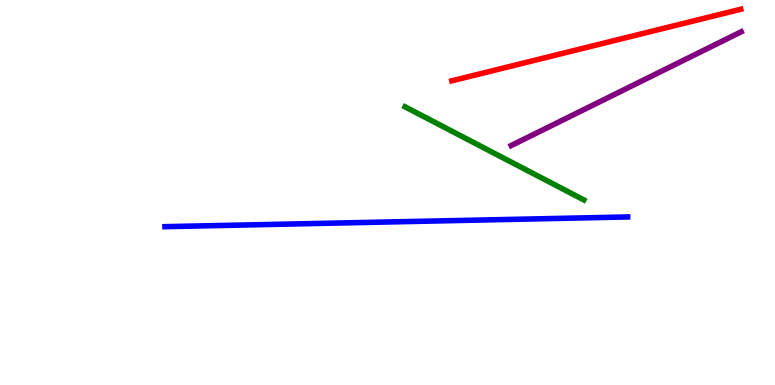[{'lines': ['blue', 'red'], 'intersections': []}, {'lines': ['green', 'red'], 'intersections': []}, {'lines': ['purple', 'red'], 'intersections': []}, {'lines': ['blue', 'green'], 'intersections': []}, {'lines': ['blue', 'purple'], 'intersections': []}, {'lines': ['green', 'purple'], 'intersections': []}]